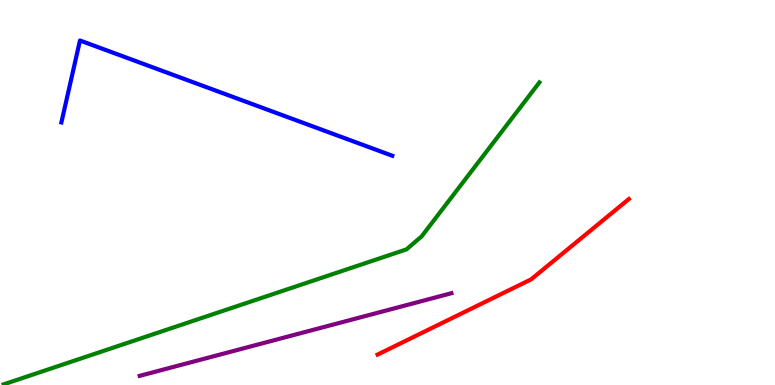[{'lines': ['blue', 'red'], 'intersections': []}, {'lines': ['green', 'red'], 'intersections': []}, {'lines': ['purple', 'red'], 'intersections': []}, {'lines': ['blue', 'green'], 'intersections': []}, {'lines': ['blue', 'purple'], 'intersections': []}, {'lines': ['green', 'purple'], 'intersections': []}]